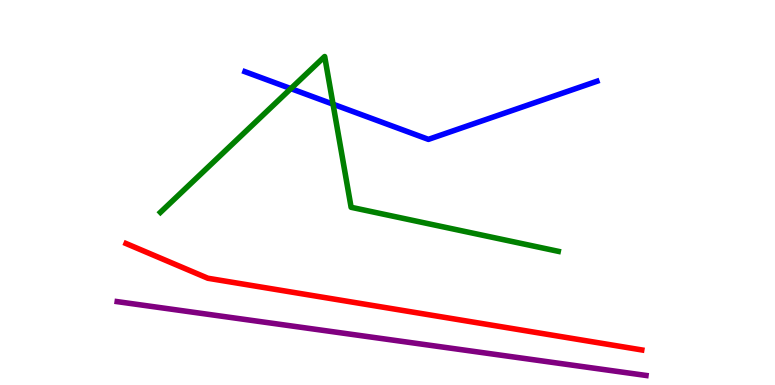[{'lines': ['blue', 'red'], 'intersections': []}, {'lines': ['green', 'red'], 'intersections': []}, {'lines': ['purple', 'red'], 'intersections': []}, {'lines': ['blue', 'green'], 'intersections': [{'x': 3.75, 'y': 7.7}, {'x': 4.3, 'y': 7.29}]}, {'lines': ['blue', 'purple'], 'intersections': []}, {'lines': ['green', 'purple'], 'intersections': []}]